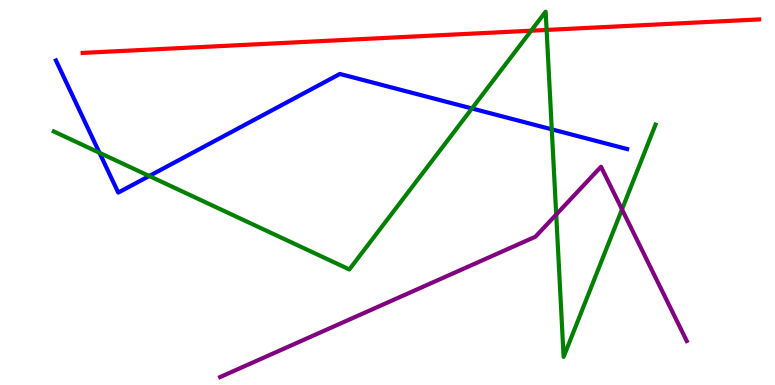[{'lines': ['blue', 'red'], 'intersections': []}, {'lines': ['green', 'red'], 'intersections': [{'x': 6.85, 'y': 9.2}, {'x': 7.05, 'y': 9.22}]}, {'lines': ['purple', 'red'], 'intersections': []}, {'lines': ['blue', 'green'], 'intersections': [{'x': 1.28, 'y': 6.03}, {'x': 1.93, 'y': 5.43}, {'x': 6.09, 'y': 7.18}, {'x': 7.12, 'y': 6.64}]}, {'lines': ['blue', 'purple'], 'intersections': []}, {'lines': ['green', 'purple'], 'intersections': [{'x': 7.18, 'y': 4.43}, {'x': 8.03, 'y': 4.56}]}]